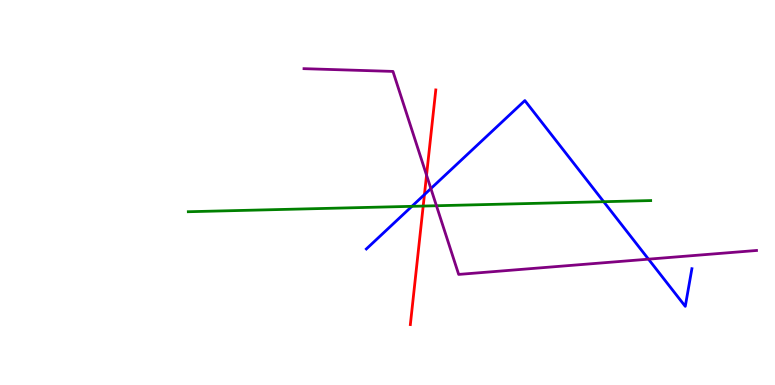[{'lines': ['blue', 'red'], 'intersections': [{'x': 5.48, 'y': 4.95}]}, {'lines': ['green', 'red'], 'intersections': [{'x': 5.46, 'y': 4.65}]}, {'lines': ['purple', 'red'], 'intersections': [{'x': 5.5, 'y': 5.45}]}, {'lines': ['blue', 'green'], 'intersections': [{'x': 5.31, 'y': 4.64}, {'x': 7.79, 'y': 4.76}]}, {'lines': ['blue', 'purple'], 'intersections': [{'x': 5.56, 'y': 5.1}, {'x': 8.37, 'y': 3.27}]}, {'lines': ['green', 'purple'], 'intersections': [{'x': 5.63, 'y': 4.66}]}]